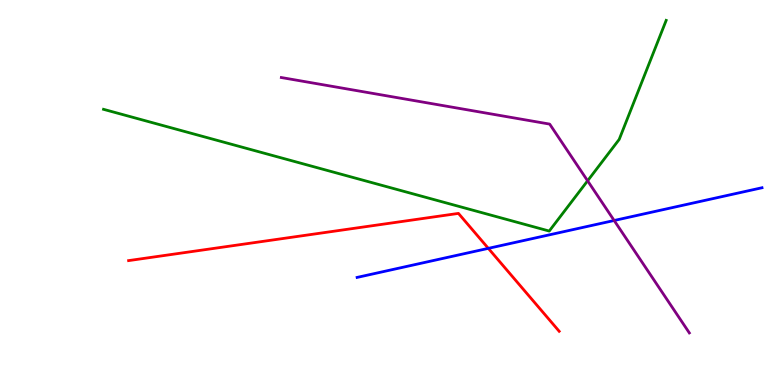[{'lines': ['blue', 'red'], 'intersections': [{'x': 6.3, 'y': 3.55}]}, {'lines': ['green', 'red'], 'intersections': []}, {'lines': ['purple', 'red'], 'intersections': []}, {'lines': ['blue', 'green'], 'intersections': []}, {'lines': ['blue', 'purple'], 'intersections': [{'x': 7.92, 'y': 4.27}]}, {'lines': ['green', 'purple'], 'intersections': [{'x': 7.58, 'y': 5.3}]}]